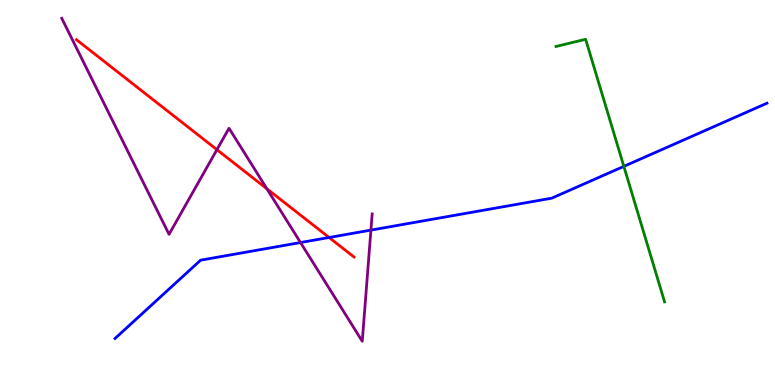[{'lines': ['blue', 'red'], 'intersections': [{'x': 4.25, 'y': 3.83}]}, {'lines': ['green', 'red'], 'intersections': []}, {'lines': ['purple', 'red'], 'intersections': [{'x': 2.8, 'y': 6.11}, {'x': 3.44, 'y': 5.1}]}, {'lines': ['blue', 'green'], 'intersections': [{'x': 8.05, 'y': 5.68}]}, {'lines': ['blue', 'purple'], 'intersections': [{'x': 3.88, 'y': 3.7}, {'x': 4.79, 'y': 4.02}]}, {'lines': ['green', 'purple'], 'intersections': []}]